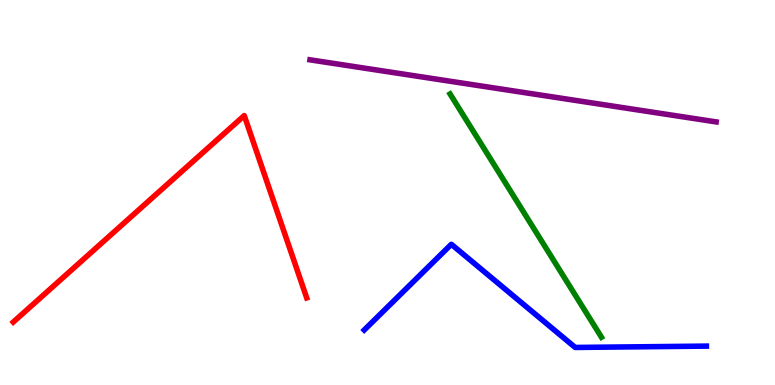[{'lines': ['blue', 'red'], 'intersections': []}, {'lines': ['green', 'red'], 'intersections': []}, {'lines': ['purple', 'red'], 'intersections': []}, {'lines': ['blue', 'green'], 'intersections': []}, {'lines': ['blue', 'purple'], 'intersections': []}, {'lines': ['green', 'purple'], 'intersections': []}]